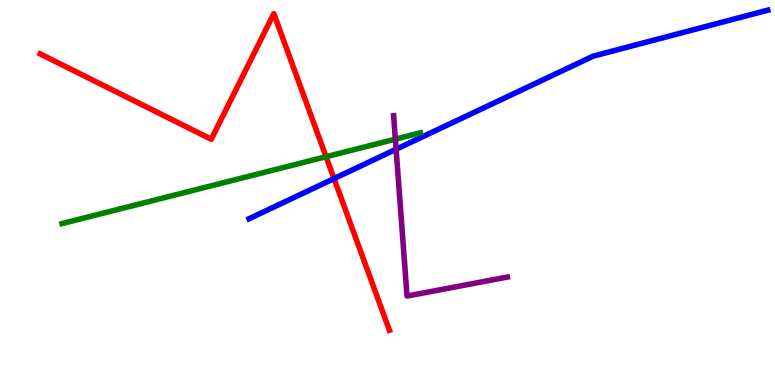[{'lines': ['blue', 'red'], 'intersections': [{'x': 4.31, 'y': 5.36}]}, {'lines': ['green', 'red'], 'intersections': [{'x': 4.21, 'y': 5.93}]}, {'lines': ['purple', 'red'], 'intersections': []}, {'lines': ['blue', 'green'], 'intersections': []}, {'lines': ['blue', 'purple'], 'intersections': [{'x': 5.11, 'y': 6.12}]}, {'lines': ['green', 'purple'], 'intersections': [{'x': 5.1, 'y': 6.39}]}]